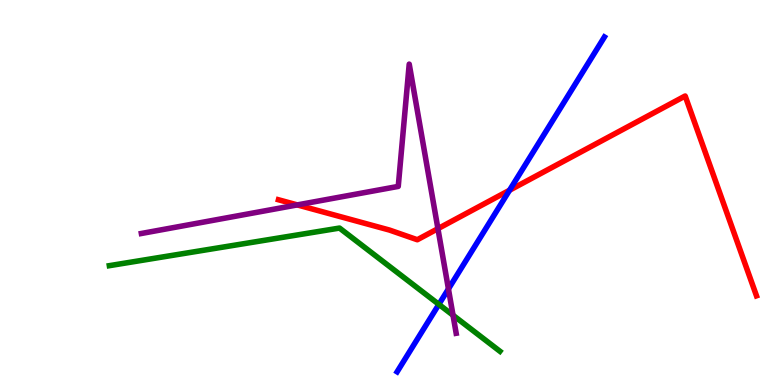[{'lines': ['blue', 'red'], 'intersections': [{'x': 6.57, 'y': 5.06}]}, {'lines': ['green', 'red'], 'intersections': []}, {'lines': ['purple', 'red'], 'intersections': [{'x': 3.84, 'y': 4.68}, {'x': 5.65, 'y': 4.06}]}, {'lines': ['blue', 'green'], 'intersections': [{'x': 5.66, 'y': 2.09}]}, {'lines': ['blue', 'purple'], 'intersections': [{'x': 5.79, 'y': 2.5}]}, {'lines': ['green', 'purple'], 'intersections': [{'x': 5.85, 'y': 1.81}]}]